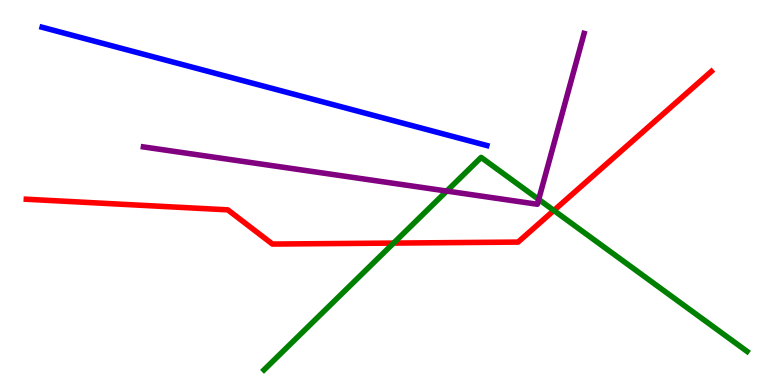[{'lines': ['blue', 'red'], 'intersections': []}, {'lines': ['green', 'red'], 'intersections': [{'x': 5.08, 'y': 3.69}, {'x': 7.15, 'y': 4.53}]}, {'lines': ['purple', 'red'], 'intersections': []}, {'lines': ['blue', 'green'], 'intersections': []}, {'lines': ['blue', 'purple'], 'intersections': []}, {'lines': ['green', 'purple'], 'intersections': [{'x': 5.76, 'y': 5.04}, {'x': 6.95, 'y': 4.82}]}]